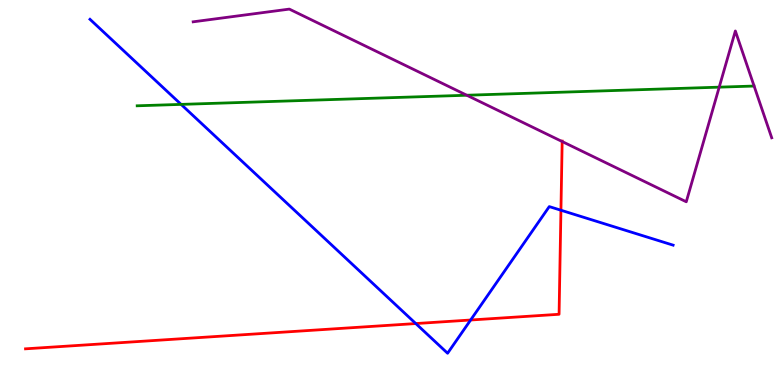[{'lines': ['blue', 'red'], 'intersections': [{'x': 5.37, 'y': 1.6}, {'x': 6.07, 'y': 1.69}, {'x': 7.24, 'y': 4.54}]}, {'lines': ['green', 'red'], 'intersections': []}, {'lines': ['purple', 'red'], 'intersections': [{'x': 7.25, 'y': 6.32}]}, {'lines': ['blue', 'green'], 'intersections': [{'x': 2.34, 'y': 7.29}]}, {'lines': ['blue', 'purple'], 'intersections': []}, {'lines': ['green', 'purple'], 'intersections': [{'x': 6.02, 'y': 7.53}, {'x': 9.28, 'y': 7.74}]}]